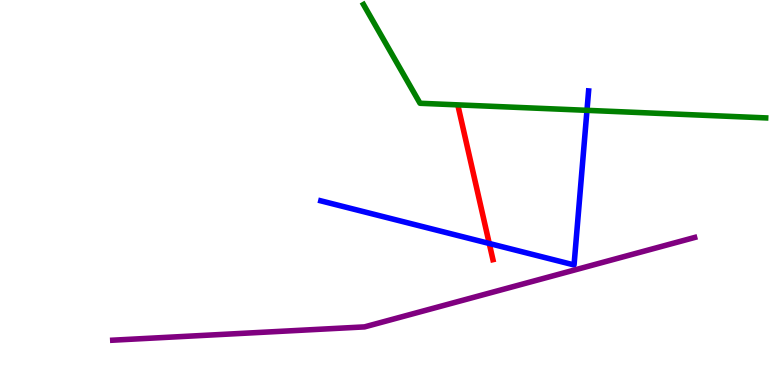[{'lines': ['blue', 'red'], 'intersections': [{'x': 6.31, 'y': 3.68}]}, {'lines': ['green', 'red'], 'intersections': []}, {'lines': ['purple', 'red'], 'intersections': []}, {'lines': ['blue', 'green'], 'intersections': [{'x': 7.57, 'y': 7.13}]}, {'lines': ['blue', 'purple'], 'intersections': []}, {'lines': ['green', 'purple'], 'intersections': []}]